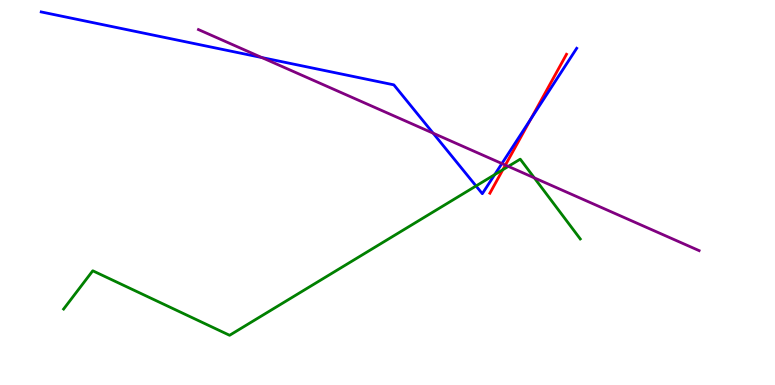[{'lines': ['blue', 'red'], 'intersections': [{'x': 6.85, 'y': 6.91}]}, {'lines': ['green', 'red'], 'intersections': [{'x': 6.49, 'y': 5.59}]}, {'lines': ['purple', 'red'], 'intersections': [{'x': 6.52, 'y': 5.71}]}, {'lines': ['blue', 'green'], 'intersections': [{'x': 6.14, 'y': 5.17}, {'x': 6.38, 'y': 5.46}]}, {'lines': ['blue', 'purple'], 'intersections': [{'x': 3.38, 'y': 8.51}, {'x': 5.59, 'y': 6.54}, {'x': 6.48, 'y': 5.75}]}, {'lines': ['green', 'purple'], 'intersections': [{'x': 6.56, 'y': 5.68}, {'x': 6.89, 'y': 5.38}]}]